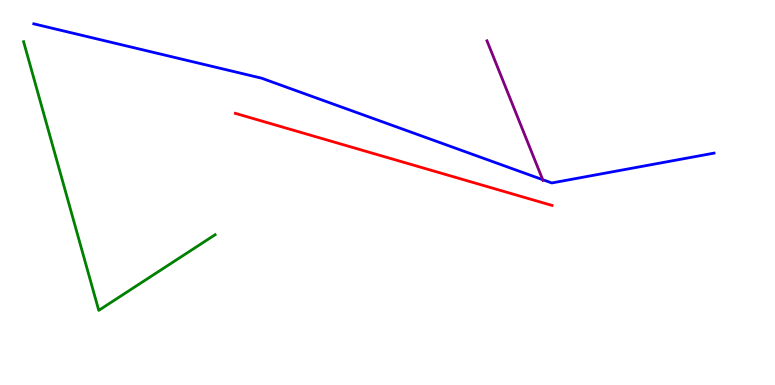[{'lines': ['blue', 'red'], 'intersections': []}, {'lines': ['green', 'red'], 'intersections': []}, {'lines': ['purple', 'red'], 'intersections': []}, {'lines': ['blue', 'green'], 'intersections': []}, {'lines': ['blue', 'purple'], 'intersections': [{'x': 7.0, 'y': 5.33}]}, {'lines': ['green', 'purple'], 'intersections': []}]